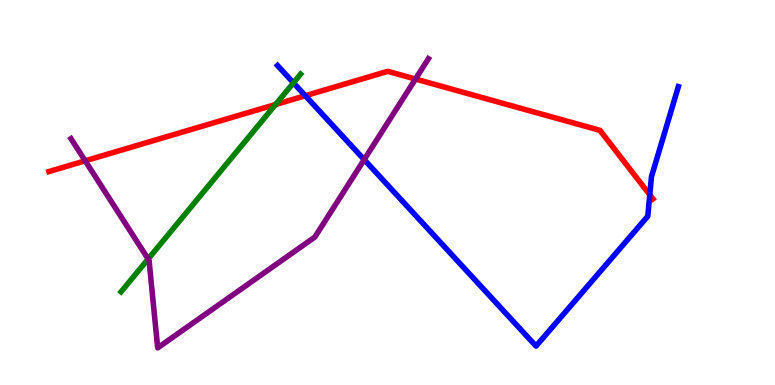[{'lines': ['blue', 'red'], 'intersections': [{'x': 3.94, 'y': 7.51}, {'x': 8.38, 'y': 4.94}]}, {'lines': ['green', 'red'], 'intersections': [{'x': 3.56, 'y': 7.29}]}, {'lines': ['purple', 'red'], 'intersections': [{'x': 1.1, 'y': 5.82}, {'x': 5.36, 'y': 7.95}]}, {'lines': ['blue', 'green'], 'intersections': [{'x': 3.79, 'y': 7.85}]}, {'lines': ['blue', 'purple'], 'intersections': [{'x': 4.7, 'y': 5.85}]}, {'lines': ['green', 'purple'], 'intersections': [{'x': 1.91, 'y': 3.27}]}]